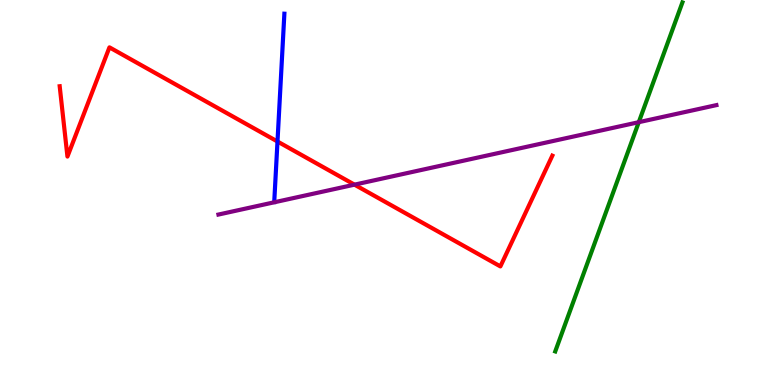[{'lines': ['blue', 'red'], 'intersections': [{'x': 3.58, 'y': 6.32}]}, {'lines': ['green', 'red'], 'intersections': []}, {'lines': ['purple', 'red'], 'intersections': [{'x': 4.57, 'y': 5.2}]}, {'lines': ['blue', 'green'], 'intersections': []}, {'lines': ['blue', 'purple'], 'intersections': []}, {'lines': ['green', 'purple'], 'intersections': [{'x': 8.24, 'y': 6.83}]}]